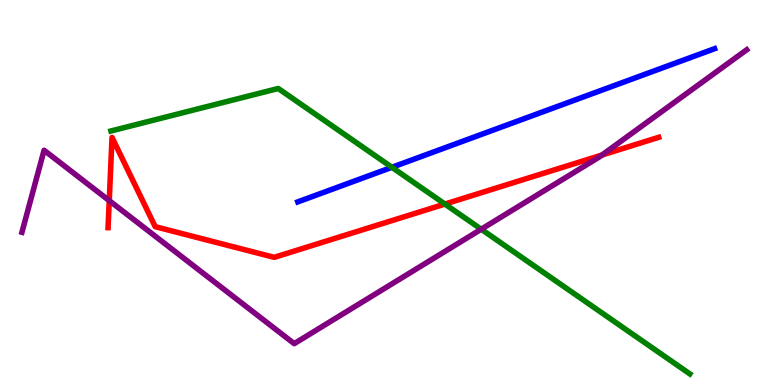[{'lines': ['blue', 'red'], 'intersections': []}, {'lines': ['green', 'red'], 'intersections': [{'x': 5.74, 'y': 4.7}]}, {'lines': ['purple', 'red'], 'intersections': [{'x': 1.41, 'y': 4.79}, {'x': 7.77, 'y': 5.97}]}, {'lines': ['blue', 'green'], 'intersections': [{'x': 5.06, 'y': 5.65}]}, {'lines': ['blue', 'purple'], 'intersections': []}, {'lines': ['green', 'purple'], 'intersections': [{'x': 6.21, 'y': 4.05}]}]